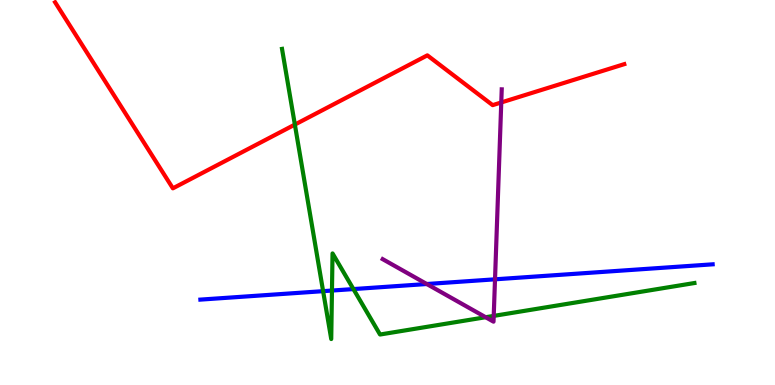[{'lines': ['blue', 'red'], 'intersections': []}, {'lines': ['green', 'red'], 'intersections': [{'x': 3.8, 'y': 6.76}]}, {'lines': ['purple', 'red'], 'intersections': [{'x': 6.47, 'y': 7.34}]}, {'lines': ['blue', 'green'], 'intersections': [{'x': 4.17, 'y': 2.44}, {'x': 4.28, 'y': 2.45}, {'x': 4.56, 'y': 2.49}]}, {'lines': ['blue', 'purple'], 'intersections': [{'x': 5.51, 'y': 2.62}, {'x': 6.39, 'y': 2.74}]}, {'lines': ['green', 'purple'], 'intersections': [{'x': 6.27, 'y': 1.76}, {'x': 6.37, 'y': 1.79}]}]